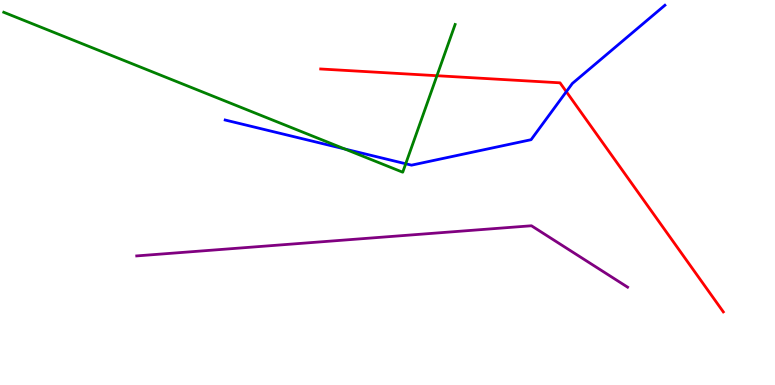[{'lines': ['blue', 'red'], 'intersections': [{'x': 7.31, 'y': 7.62}]}, {'lines': ['green', 'red'], 'intersections': [{'x': 5.64, 'y': 8.03}]}, {'lines': ['purple', 'red'], 'intersections': []}, {'lines': ['blue', 'green'], 'intersections': [{'x': 4.45, 'y': 6.13}, {'x': 5.24, 'y': 5.75}]}, {'lines': ['blue', 'purple'], 'intersections': []}, {'lines': ['green', 'purple'], 'intersections': []}]